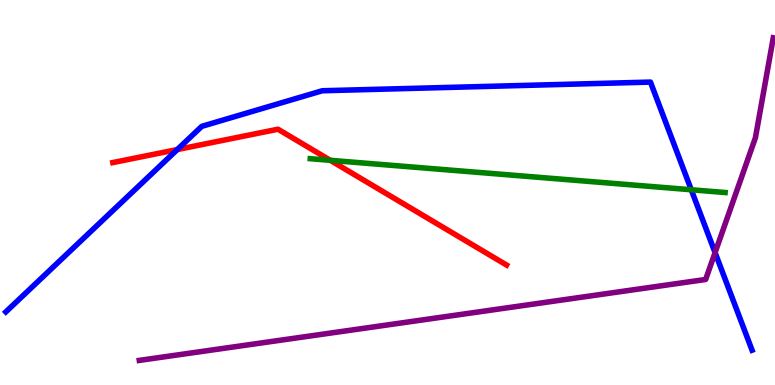[{'lines': ['blue', 'red'], 'intersections': [{'x': 2.29, 'y': 6.12}]}, {'lines': ['green', 'red'], 'intersections': [{'x': 4.26, 'y': 5.84}]}, {'lines': ['purple', 'red'], 'intersections': []}, {'lines': ['blue', 'green'], 'intersections': [{'x': 8.92, 'y': 5.07}]}, {'lines': ['blue', 'purple'], 'intersections': [{'x': 9.23, 'y': 3.44}]}, {'lines': ['green', 'purple'], 'intersections': []}]